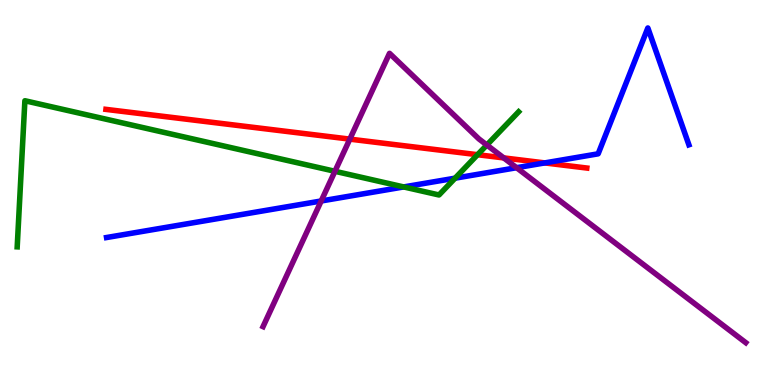[{'lines': ['blue', 'red'], 'intersections': [{'x': 7.03, 'y': 5.77}]}, {'lines': ['green', 'red'], 'intersections': [{'x': 6.16, 'y': 5.98}]}, {'lines': ['purple', 'red'], 'intersections': [{'x': 4.51, 'y': 6.39}, {'x': 6.5, 'y': 5.9}]}, {'lines': ['blue', 'green'], 'intersections': [{'x': 5.21, 'y': 5.14}, {'x': 5.87, 'y': 5.37}]}, {'lines': ['blue', 'purple'], 'intersections': [{'x': 4.14, 'y': 4.78}, {'x': 6.67, 'y': 5.64}]}, {'lines': ['green', 'purple'], 'intersections': [{'x': 4.32, 'y': 5.55}, {'x': 6.28, 'y': 6.23}]}]